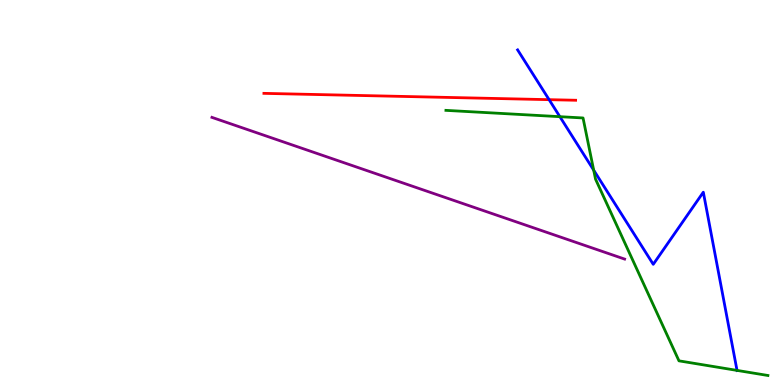[{'lines': ['blue', 'red'], 'intersections': [{'x': 7.09, 'y': 7.41}]}, {'lines': ['green', 'red'], 'intersections': []}, {'lines': ['purple', 'red'], 'intersections': []}, {'lines': ['blue', 'green'], 'intersections': [{'x': 7.22, 'y': 6.97}, {'x': 7.66, 'y': 5.58}, {'x': 9.51, 'y': 0.379}]}, {'lines': ['blue', 'purple'], 'intersections': []}, {'lines': ['green', 'purple'], 'intersections': []}]